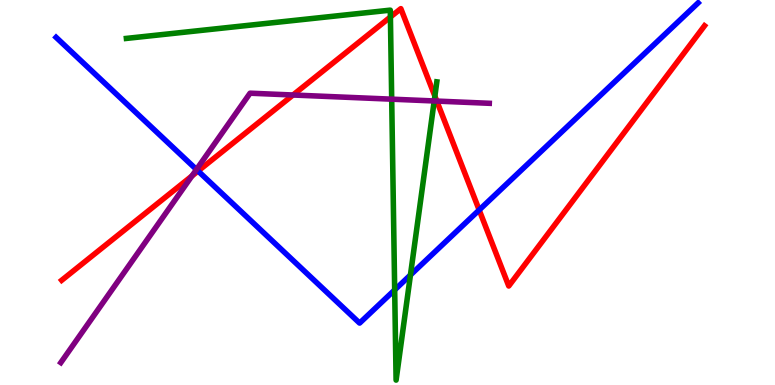[{'lines': ['blue', 'red'], 'intersections': [{'x': 2.56, 'y': 5.56}, {'x': 6.18, 'y': 4.55}]}, {'lines': ['green', 'red'], 'intersections': [{'x': 5.04, 'y': 9.56}, {'x': 5.61, 'y': 7.5}]}, {'lines': ['purple', 'red'], 'intersections': [{'x': 2.48, 'y': 5.43}, {'x': 3.78, 'y': 7.53}, {'x': 5.64, 'y': 7.37}]}, {'lines': ['blue', 'green'], 'intersections': [{'x': 5.09, 'y': 2.47}, {'x': 5.3, 'y': 2.86}]}, {'lines': ['blue', 'purple'], 'intersections': [{'x': 2.54, 'y': 5.6}]}, {'lines': ['green', 'purple'], 'intersections': [{'x': 5.05, 'y': 7.42}, {'x': 5.6, 'y': 7.38}]}]